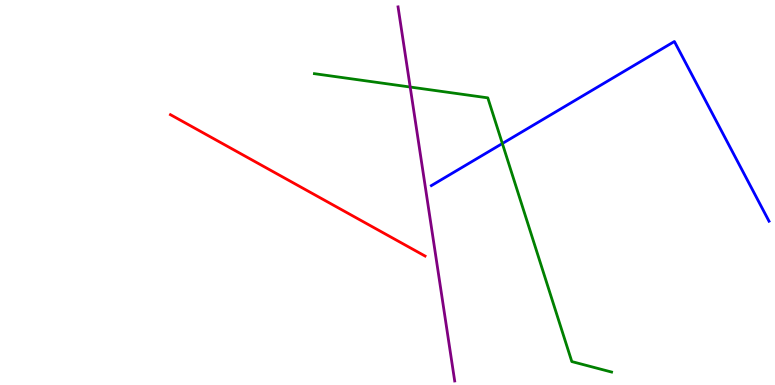[{'lines': ['blue', 'red'], 'intersections': []}, {'lines': ['green', 'red'], 'intersections': []}, {'lines': ['purple', 'red'], 'intersections': []}, {'lines': ['blue', 'green'], 'intersections': [{'x': 6.48, 'y': 6.27}]}, {'lines': ['blue', 'purple'], 'intersections': []}, {'lines': ['green', 'purple'], 'intersections': [{'x': 5.29, 'y': 7.74}]}]